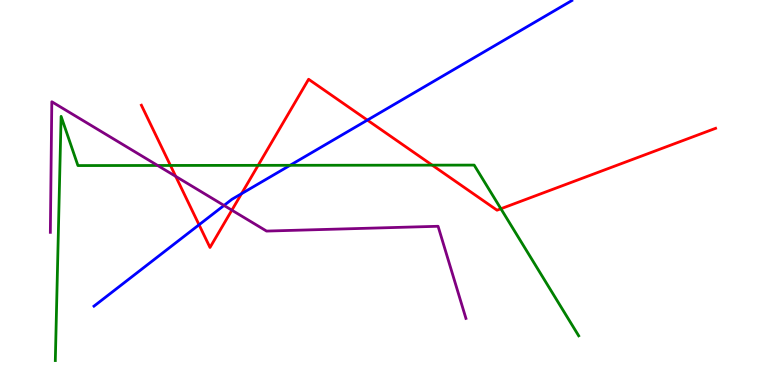[{'lines': ['blue', 'red'], 'intersections': [{'x': 2.57, 'y': 4.16}, {'x': 3.12, 'y': 4.97}, {'x': 4.74, 'y': 6.88}]}, {'lines': ['green', 'red'], 'intersections': [{'x': 2.2, 'y': 5.7}, {'x': 3.33, 'y': 5.71}, {'x': 5.58, 'y': 5.71}, {'x': 6.46, 'y': 4.58}]}, {'lines': ['purple', 'red'], 'intersections': [{'x': 2.27, 'y': 5.42}, {'x': 2.99, 'y': 4.54}]}, {'lines': ['blue', 'green'], 'intersections': [{'x': 3.74, 'y': 5.71}]}, {'lines': ['blue', 'purple'], 'intersections': [{'x': 2.89, 'y': 4.66}]}, {'lines': ['green', 'purple'], 'intersections': [{'x': 2.03, 'y': 5.7}]}]